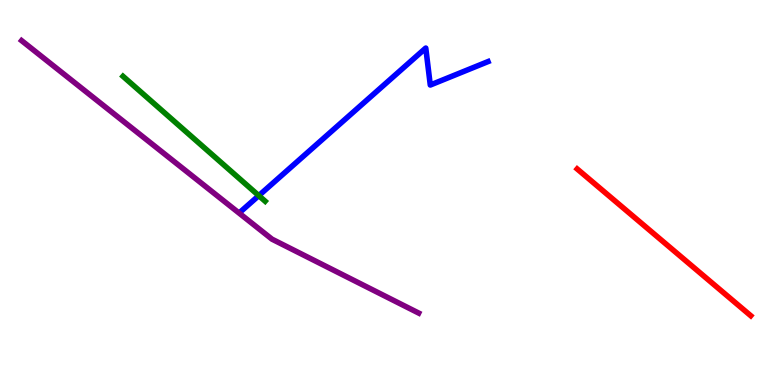[{'lines': ['blue', 'red'], 'intersections': []}, {'lines': ['green', 'red'], 'intersections': []}, {'lines': ['purple', 'red'], 'intersections': []}, {'lines': ['blue', 'green'], 'intersections': [{'x': 3.34, 'y': 4.92}]}, {'lines': ['blue', 'purple'], 'intersections': []}, {'lines': ['green', 'purple'], 'intersections': []}]